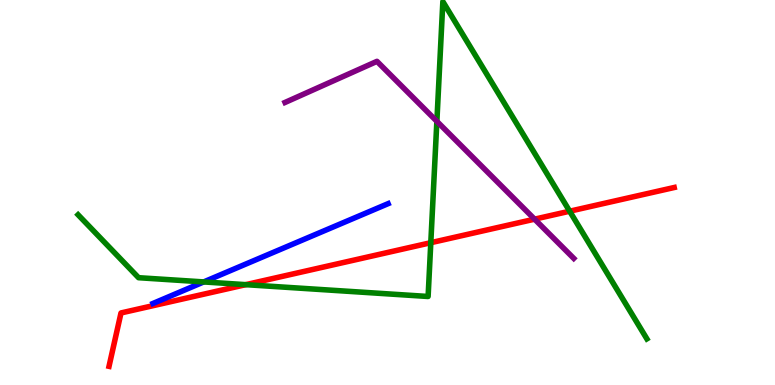[{'lines': ['blue', 'red'], 'intersections': []}, {'lines': ['green', 'red'], 'intersections': [{'x': 3.17, 'y': 2.61}, {'x': 5.56, 'y': 3.7}, {'x': 7.35, 'y': 4.51}]}, {'lines': ['purple', 'red'], 'intersections': [{'x': 6.9, 'y': 4.31}]}, {'lines': ['blue', 'green'], 'intersections': [{'x': 2.63, 'y': 2.68}]}, {'lines': ['blue', 'purple'], 'intersections': []}, {'lines': ['green', 'purple'], 'intersections': [{'x': 5.64, 'y': 6.85}]}]